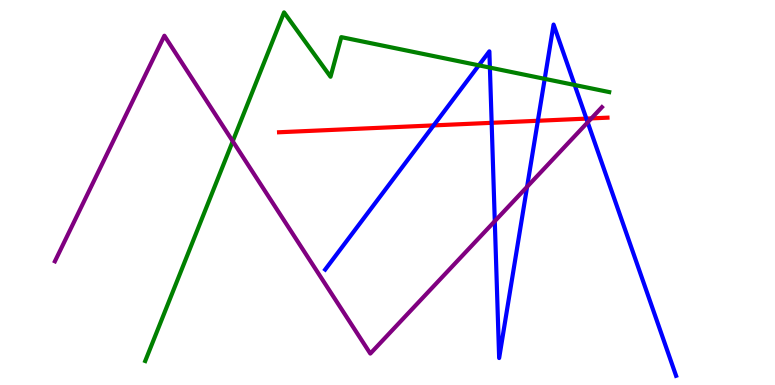[{'lines': ['blue', 'red'], 'intersections': [{'x': 5.6, 'y': 6.74}, {'x': 6.34, 'y': 6.81}, {'x': 6.94, 'y': 6.86}, {'x': 7.57, 'y': 6.92}]}, {'lines': ['green', 'red'], 'intersections': []}, {'lines': ['purple', 'red'], 'intersections': [{'x': 7.63, 'y': 6.92}]}, {'lines': ['blue', 'green'], 'intersections': [{'x': 6.18, 'y': 8.3}, {'x': 6.32, 'y': 8.24}, {'x': 7.03, 'y': 7.95}, {'x': 7.41, 'y': 7.79}]}, {'lines': ['blue', 'purple'], 'intersections': [{'x': 6.38, 'y': 4.26}, {'x': 6.8, 'y': 5.15}, {'x': 7.58, 'y': 6.82}]}, {'lines': ['green', 'purple'], 'intersections': [{'x': 3.0, 'y': 6.33}]}]